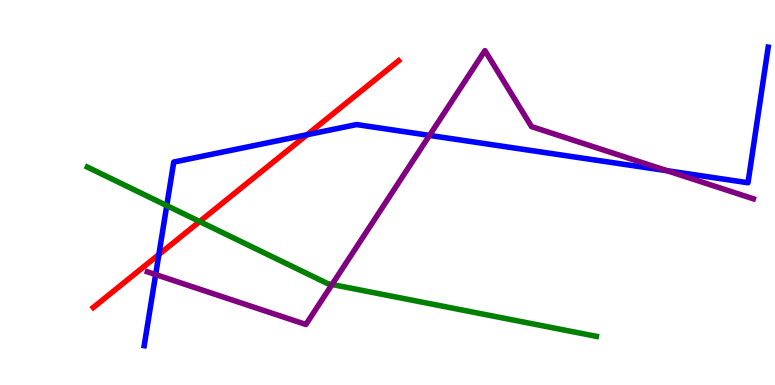[{'lines': ['blue', 'red'], 'intersections': [{'x': 2.05, 'y': 3.39}, {'x': 3.96, 'y': 6.5}]}, {'lines': ['green', 'red'], 'intersections': [{'x': 2.58, 'y': 4.25}]}, {'lines': ['purple', 'red'], 'intersections': []}, {'lines': ['blue', 'green'], 'intersections': [{'x': 2.15, 'y': 4.66}]}, {'lines': ['blue', 'purple'], 'intersections': [{'x': 2.01, 'y': 2.87}, {'x': 5.54, 'y': 6.48}, {'x': 8.61, 'y': 5.57}]}, {'lines': ['green', 'purple'], 'intersections': [{'x': 4.28, 'y': 2.61}]}]